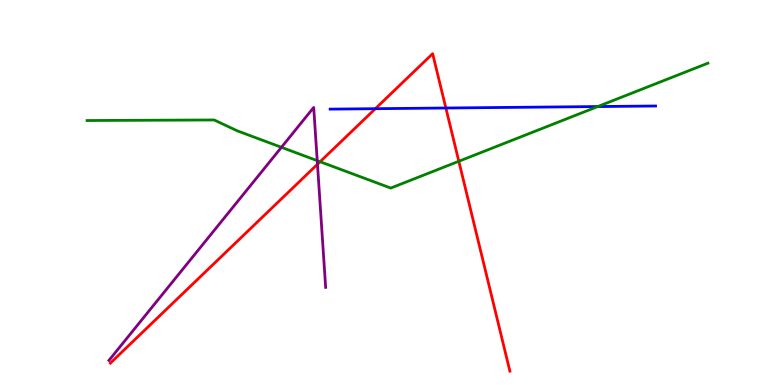[{'lines': ['blue', 'red'], 'intersections': [{'x': 4.84, 'y': 7.18}, {'x': 5.75, 'y': 7.19}]}, {'lines': ['green', 'red'], 'intersections': [{'x': 4.13, 'y': 5.8}, {'x': 5.92, 'y': 5.81}]}, {'lines': ['purple', 'red'], 'intersections': [{'x': 4.1, 'y': 5.73}]}, {'lines': ['blue', 'green'], 'intersections': [{'x': 7.71, 'y': 7.23}]}, {'lines': ['blue', 'purple'], 'intersections': []}, {'lines': ['green', 'purple'], 'intersections': [{'x': 3.63, 'y': 6.17}, {'x': 4.09, 'y': 5.83}]}]